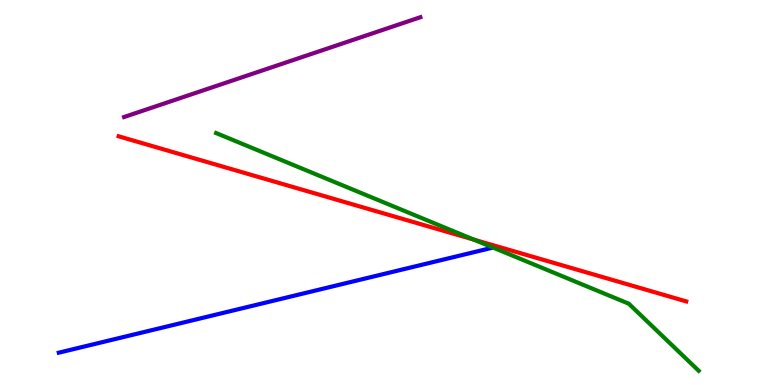[{'lines': ['blue', 'red'], 'intersections': []}, {'lines': ['green', 'red'], 'intersections': [{'x': 6.11, 'y': 3.78}]}, {'lines': ['purple', 'red'], 'intersections': []}, {'lines': ['blue', 'green'], 'intersections': []}, {'lines': ['blue', 'purple'], 'intersections': []}, {'lines': ['green', 'purple'], 'intersections': []}]